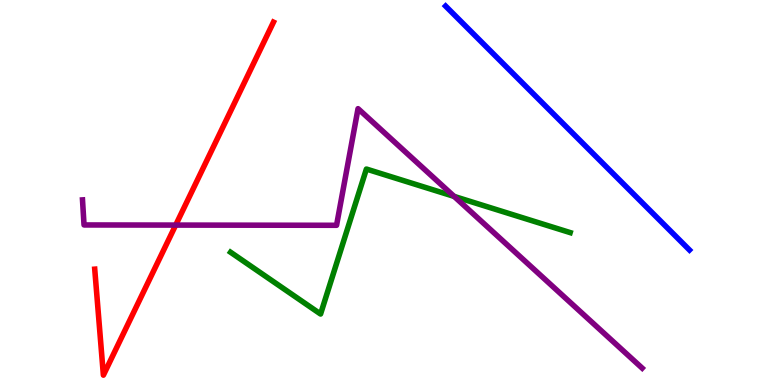[{'lines': ['blue', 'red'], 'intersections': []}, {'lines': ['green', 'red'], 'intersections': []}, {'lines': ['purple', 'red'], 'intersections': [{'x': 2.27, 'y': 4.15}]}, {'lines': ['blue', 'green'], 'intersections': []}, {'lines': ['blue', 'purple'], 'intersections': []}, {'lines': ['green', 'purple'], 'intersections': [{'x': 5.86, 'y': 4.9}]}]